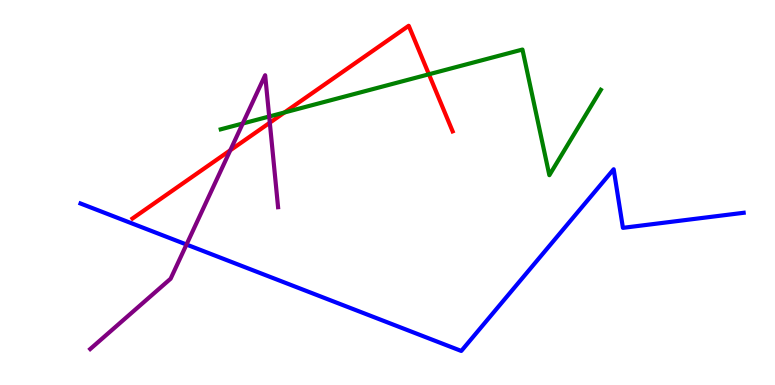[{'lines': ['blue', 'red'], 'intersections': []}, {'lines': ['green', 'red'], 'intersections': [{'x': 3.67, 'y': 7.08}, {'x': 5.53, 'y': 8.07}]}, {'lines': ['purple', 'red'], 'intersections': [{'x': 2.97, 'y': 6.1}, {'x': 3.48, 'y': 6.81}]}, {'lines': ['blue', 'green'], 'intersections': []}, {'lines': ['blue', 'purple'], 'intersections': [{'x': 2.41, 'y': 3.65}]}, {'lines': ['green', 'purple'], 'intersections': [{'x': 3.13, 'y': 6.79}, {'x': 3.47, 'y': 6.97}]}]